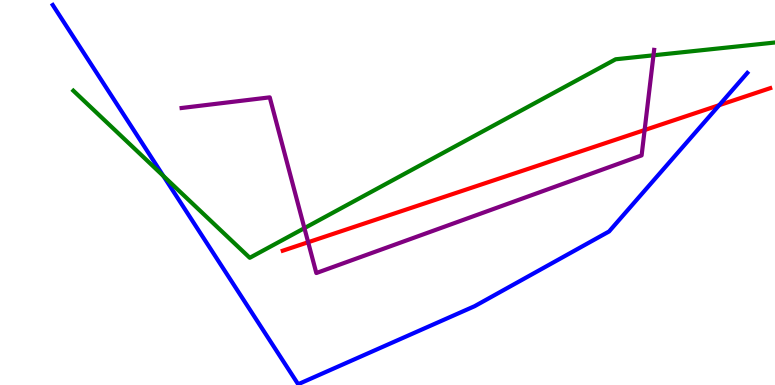[{'lines': ['blue', 'red'], 'intersections': [{'x': 9.28, 'y': 7.27}]}, {'lines': ['green', 'red'], 'intersections': []}, {'lines': ['purple', 'red'], 'intersections': [{'x': 3.98, 'y': 3.71}, {'x': 8.32, 'y': 6.62}]}, {'lines': ['blue', 'green'], 'intersections': [{'x': 2.11, 'y': 5.43}]}, {'lines': ['blue', 'purple'], 'intersections': []}, {'lines': ['green', 'purple'], 'intersections': [{'x': 3.93, 'y': 4.07}, {'x': 8.43, 'y': 8.56}]}]